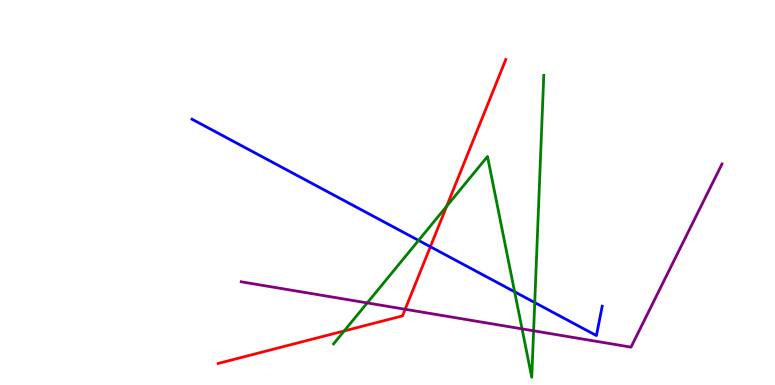[{'lines': ['blue', 'red'], 'intersections': [{'x': 5.55, 'y': 3.59}]}, {'lines': ['green', 'red'], 'intersections': [{'x': 4.44, 'y': 1.4}, {'x': 5.76, 'y': 4.65}]}, {'lines': ['purple', 'red'], 'intersections': [{'x': 5.23, 'y': 1.97}]}, {'lines': ['blue', 'green'], 'intersections': [{'x': 5.4, 'y': 3.76}, {'x': 6.64, 'y': 2.42}, {'x': 6.9, 'y': 2.14}]}, {'lines': ['blue', 'purple'], 'intersections': []}, {'lines': ['green', 'purple'], 'intersections': [{'x': 4.74, 'y': 2.13}, {'x': 6.74, 'y': 1.46}, {'x': 6.89, 'y': 1.41}]}]